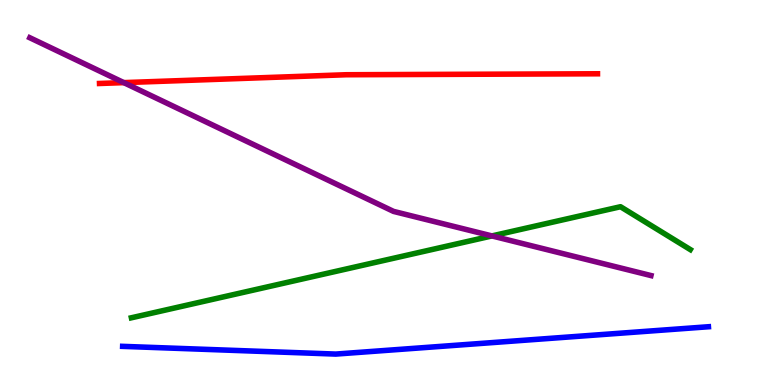[{'lines': ['blue', 'red'], 'intersections': []}, {'lines': ['green', 'red'], 'intersections': []}, {'lines': ['purple', 'red'], 'intersections': [{'x': 1.6, 'y': 7.85}]}, {'lines': ['blue', 'green'], 'intersections': []}, {'lines': ['blue', 'purple'], 'intersections': []}, {'lines': ['green', 'purple'], 'intersections': [{'x': 6.35, 'y': 3.87}]}]